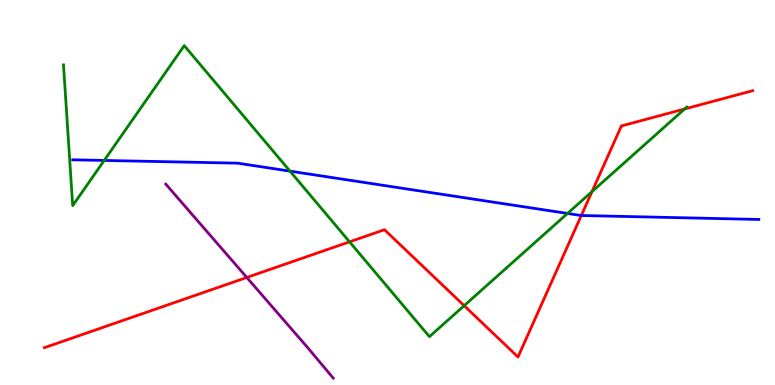[{'lines': ['blue', 'red'], 'intersections': [{'x': 7.5, 'y': 4.4}]}, {'lines': ['green', 'red'], 'intersections': [{'x': 4.51, 'y': 3.72}, {'x': 5.99, 'y': 2.06}, {'x': 7.64, 'y': 5.02}, {'x': 8.83, 'y': 7.17}]}, {'lines': ['purple', 'red'], 'intersections': [{'x': 3.18, 'y': 2.79}]}, {'lines': ['blue', 'green'], 'intersections': [{'x': 1.34, 'y': 5.83}, {'x': 3.74, 'y': 5.55}, {'x': 7.32, 'y': 4.46}]}, {'lines': ['blue', 'purple'], 'intersections': []}, {'lines': ['green', 'purple'], 'intersections': []}]